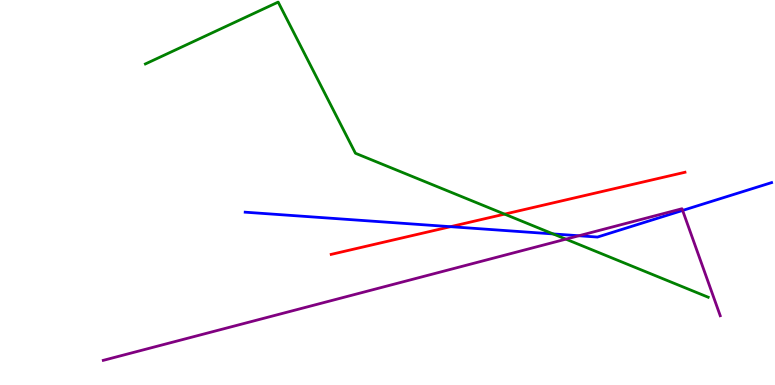[{'lines': ['blue', 'red'], 'intersections': [{'x': 5.81, 'y': 4.11}]}, {'lines': ['green', 'red'], 'intersections': [{'x': 6.51, 'y': 4.44}]}, {'lines': ['purple', 'red'], 'intersections': []}, {'lines': ['blue', 'green'], 'intersections': [{'x': 7.14, 'y': 3.92}]}, {'lines': ['blue', 'purple'], 'intersections': [{'x': 7.47, 'y': 3.88}, {'x': 8.81, 'y': 4.53}]}, {'lines': ['green', 'purple'], 'intersections': [{'x': 7.3, 'y': 3.79}]}]